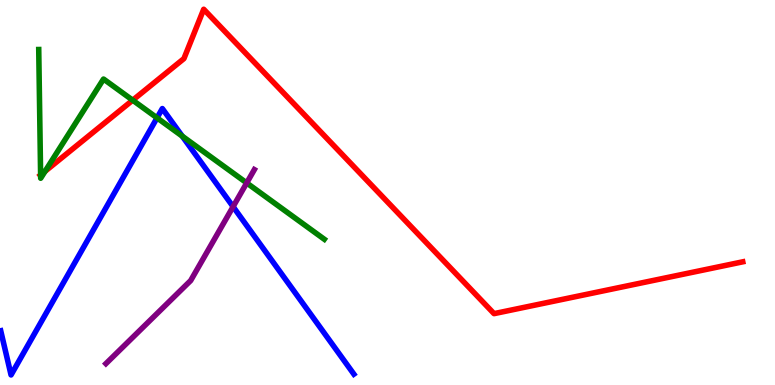[{'lines': ['blue', 'red'], 'intersections': []}, {'lines': ['green', 'red'], 'intersections': [{'x': 0.524, 'y': 5.46}, {'x': 0.581, 'y': 5.55}, {'x': 1.71, 'y': 7.4}]}, {'lines': ['purple', 'red'], 'intersections': []}, {'lines': ['blue', 'green'], 'intersections': [{'x': 2.03, 'y': 6.94}, {'x': 2.35, 'y': 6.46}]}, {'lines': ['blue', 'purple'], 'intersections': [{'x': 3.01, 'y': 4.63}]}, {'lines': ['green', 'purple'], 'intersections': [{'x': 3.18, 'y': 5.25}]}]